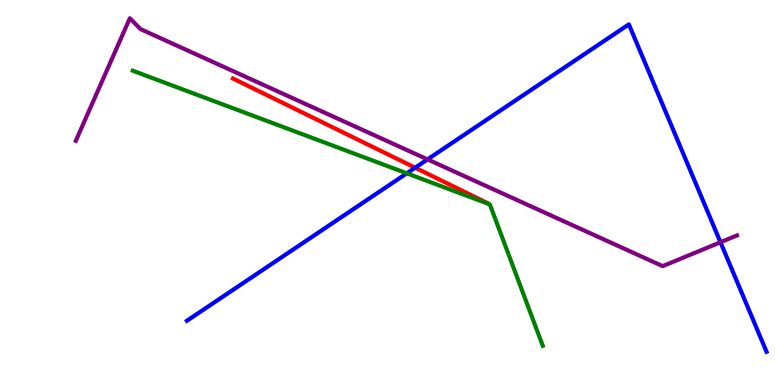[{'lines': ['blue', 'red'], 'intersections': [{'x': 5.36, 'y': 5.64}]}, {'lines': ['green', 'red'], 'intersections': []}, {'lines': ['purple', 'red'], 'intersections': []}, {'lines': ['blue', 'green'], 'intersections': [{'x': 5.25, 'y': 5.5}]}, {'lines': ['blue', 'purple'], 'intersections': [{'x': 5.52, 'y': 5.86}, {'x': 9.3, 'y': 3.71}]}, {'lines': ['green', 'purple'], 'intersections': []}]